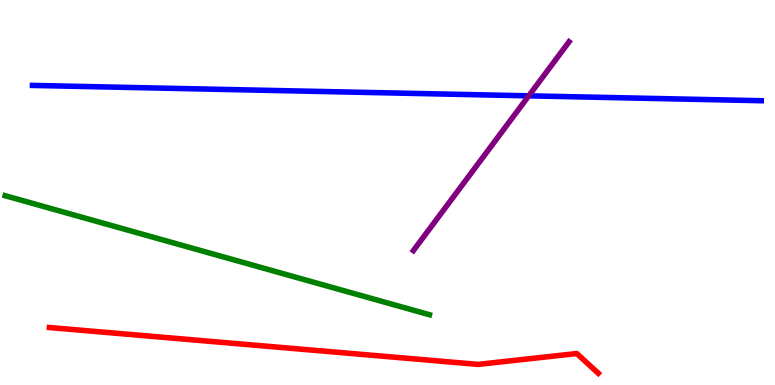[{'lines': ['blue', 'red'], 'intersections': []}, {'lines': ['green', 'red'], 'intersections': []}, {'lines': ['purple', 'red'], 'intersections': []}, {'lines': ['blue', 'green'], 'intersections': []}, {'lines': ['blue', 'purple'], 'intersections': [{'x': 6.82, 'y': 7.51}]}, {'lines': ['green', 'purple'], 'intersections': []}]